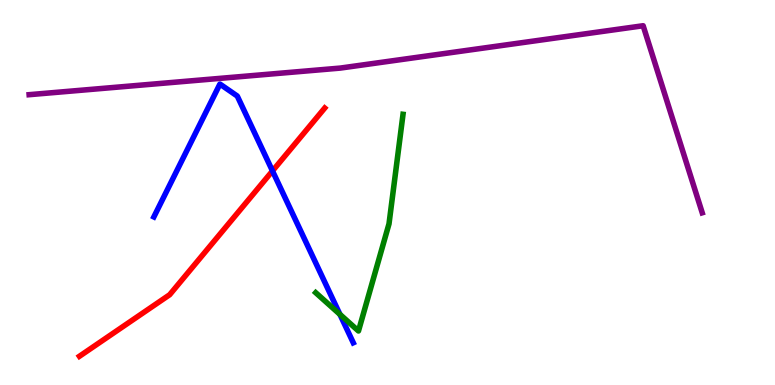[{'lines': ['blue', 'red'], 'intersections': [{'x': 3.52, 'y': 5.56}]}, {'lines': ['green', 'red'], 'intersections': []}, {'lines': ['purple', 'red'], 'intersections': []}, {'lines': ['blue', 'green'], 'intersections': [{'x': 4.39, 'y': 1.83}]}, {'lines': ['blue', 'purple'], 'intersections': []}, {'lines': ['green', 'purple'], 'intersections': []}]